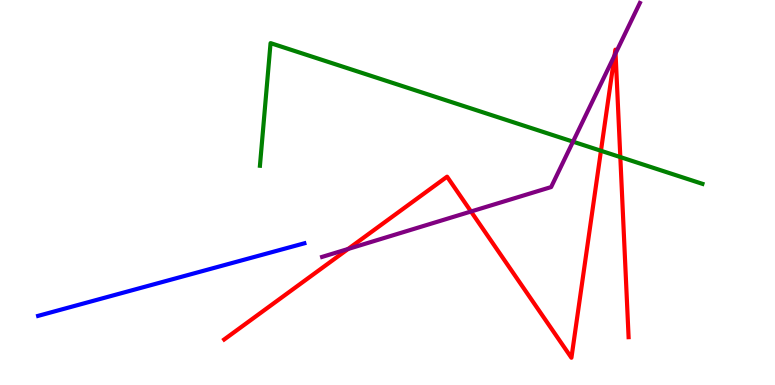[{'lines': ['blue', 'red'], 'intersections': []}, {'lines': ['green', 'red'], 'intersections': [{'x': 7.75, 'y': 6.08}, {'x': 8.0, 'y': 5.92}]}, {'lines': ['purple', 'red'], 'intersections': [{'x': 4.49, 'y': 3.53}, {'x': 6.08, 'y': 4.51}, {'x': 7.93, 'y': 8.56}, {'x': 7.94, 'y': 8.61}]}, {'lines': ['blue', 'green'], 'intersections': []}, {'lines': ['blue', 'purple'], 'intersections': []}, {'lines': ['green', 'purple'], 'intersections': [{'x': 7.39, 'y': 6.32}]}]